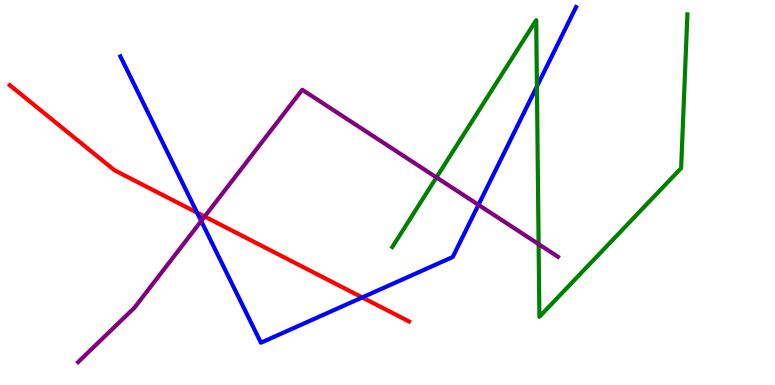[{'lines': ['blue', 'red'], 'intersections': [{'x': 2.54, 'y': 4.48}, {'x': 4.67, 'y': 2.27}]}, {'lines': ['green', 'red'], 'intersections': []}, {'lines': ['purple', 'red'], 'intersections': [{'x': 2.64, 'y': 4.38}]}, {'lines': ['blue', 'green'], 'intersections': [{'x': 6.93, 'y': 7.76}]}, {'lines': ['blue', 'purple'], 'intersections': [{'x': 2.6, 'y': 4.26}, {'x': 6.17, 'y': 4.68}]}, {'lines': ['green', 'purple'], 'intersections': [{'x': 5.63, 'y': 5.39}, {'x': 6.95, 'y': 3.66}]}]